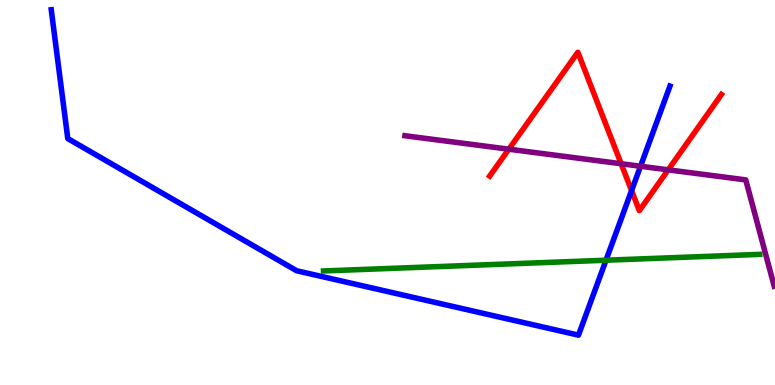[{'lines': ['blue', 'red'], 'intersections': [{'x': 8.15, 'y': 5.05}]}, {'lines': ['green', 'red'], 'intersections': []}, {'lines': ['purple', 'red'], 'intersections': [{'x': 6.57, 'y': 6.12}, {'x': 8.01, 'y': 5.75}, {'x': 8.62, 'y': 5.59}]}, {'lines': ['blue', 'green'], 'intersections': [{'x': 7.82, 'y': 3.24}]}, {'lines': ['blue', 'purple'], 'intersections': [{'x': 8.26, 'y': 5.68}]}, {'lines': ['green', 'purple'], 'intersections': []}]